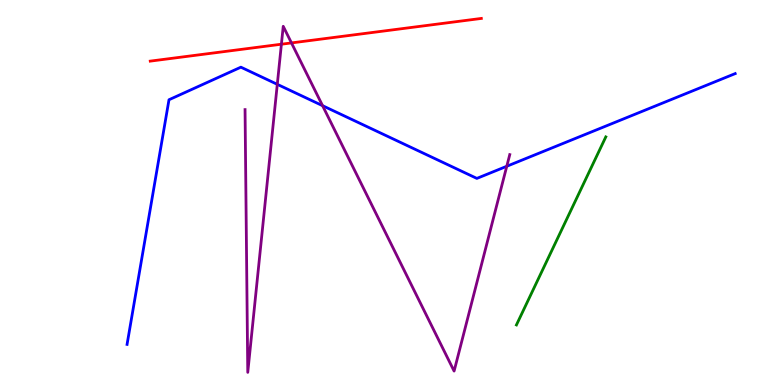[{'lines': ['blue', 'red'], 'intersections': []}, {'lines': ['green', 'red'], 'intersections': []}, {'lines': ['purple', 'red'], 'intersections': [{'x': 3.63, 'y': 8.85}, {'x': 3.76, 'y': 8.89}]}, {'lines': ['blue', 'green'], 'intersections': []}, {'lines': ['blue', 'purple'], 'intersections': [{'x': 3.58, 'y': 7.81}, {'x': 4.16, 'y': 7.26}, {'x': 6.54, 'y': 5.68}]}, {'lines': ['green', 'purple'], 'intersections': []}]